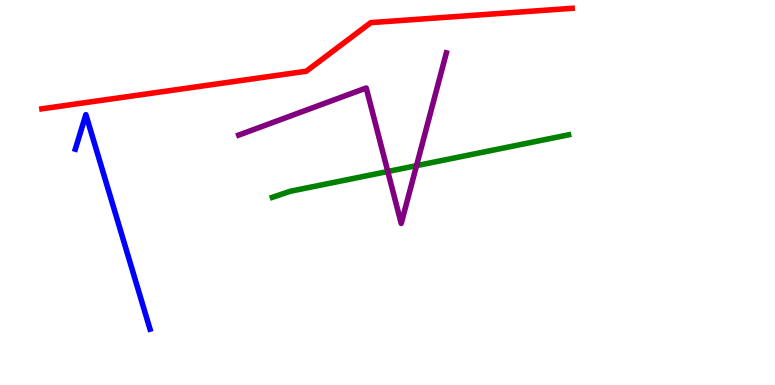[{'lines': ['blue', 'red'], 'intersections': []}, {'lines': ['green', 'red'], 'intersections': []}, {'lines': ['purple', 'red'], 'intersections': []}, {'lines': ['blue', 'green'], 'intersections': []}, {'lines': ['blue', 'purple'], 'intersections': []}, {'lines': ['green', 'purple'], 'intersections': [{'x': 5.0, 'y': 5.55}, {'x': 5.37, 'y': 5.7}]}]